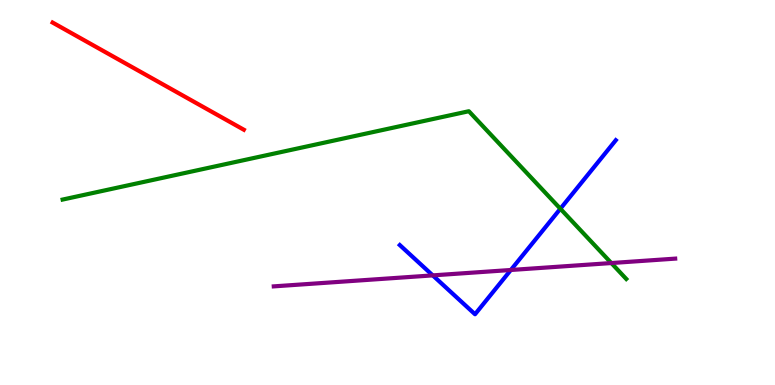[{'lines': ['blue', 'red'], 'intersections': []}, {'lines': ['green', 'red'], 'intersections': []}, {'lines': ['purple', 'red'], 'intersections': []}, {'lines': ['blue', 'green'], 'intersections': [{'x': 7.23, 'y': 4.58}]}, {'lines': ['blue', 'purple'], 'intersections': [{'x': 5.58, 'y': 2.85}, {'x': 6.59, 'y': 2.99}]}, {'lines': ['green', 'purple'], 'intersections': [{'x': 7.89, 'y': 3.17}]}]